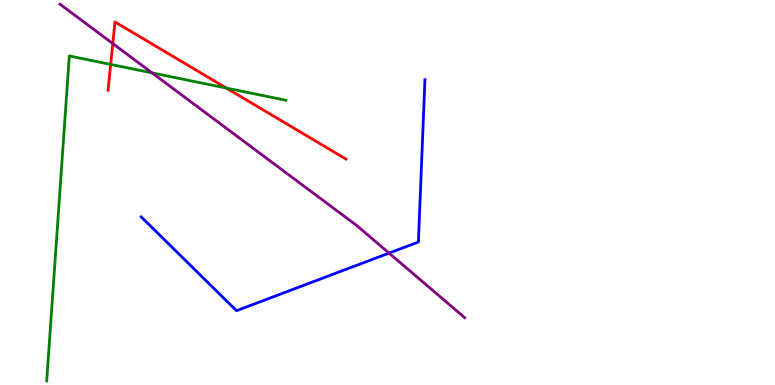[{'lines': ['blue', 'red'], 'intersections': []}, {'lines': ['green', 'red'], 'intersections': [{'x': 1.43, 'y': 8.33}, {'x': 2.92, 'y': 7.71}]}, {'lines': ['purple', 'red'], 'intersections': [{'x': 1.46, 'y': 8.87}]}, {'lines': ['blue', 'green'], 'intersections': []}, {'lines': ['blue', 'purple'], 'intersections': [{'x': 5.02, 'y': 3.43}]}, {'lines': ['green', 'purple'], 'intersections': [{'x': 1.96, 'y': 8.11}]}]